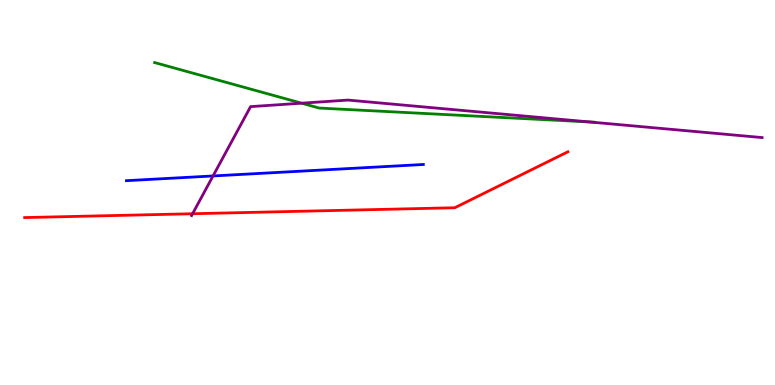[{'lines': ['blue', 'red'], 'intersections': []}, {'lines': ['green', 'red'], 'intersections': []}, {'lines': ['purple', 'red'], 'intersections': [{'x': 2.48, 'y': 4.45}]}, {'lines': ['blue', 'green'], 'intersections': []}, {'lines': ['blue', 'purple'], 'intersections': [{'x': 2.75, 'y': 5.43}]}, {'lines': ['green', 'purple'], 'intersections': [{'x': 3.89, 'y': 7.32}, {'x': 7.62, 'y': 6.83}]}]